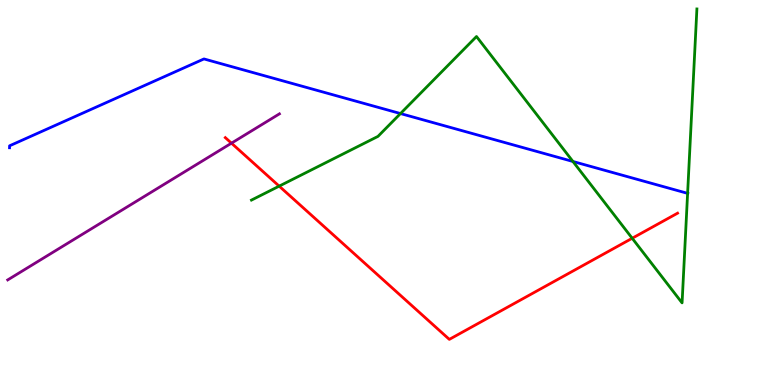[{'lines': ['blue', 'red'], 'intersections': []}, {'lines': ['green', 'red'], 'intersections': [{'x': 3.6, 'y': 5.17}, {'x': 8.16, 'y': 3.81}]}, {'lines': ['purple', 'red'], 'intersections': [{'x': 2.99, 'y': 6.28}]}, {'lines': ['blue', 'green'], 'intersections': [{'x': 5.17, 'y': 7.05}, {'x': 7.39, 'y': 5.81}, {'x': 8.87, 'y': 4.98}]}, {'lines': ['blue', 'purple'], 'intersections': []}, {'lines': ['green', 'purple'], 'intersections': []}]